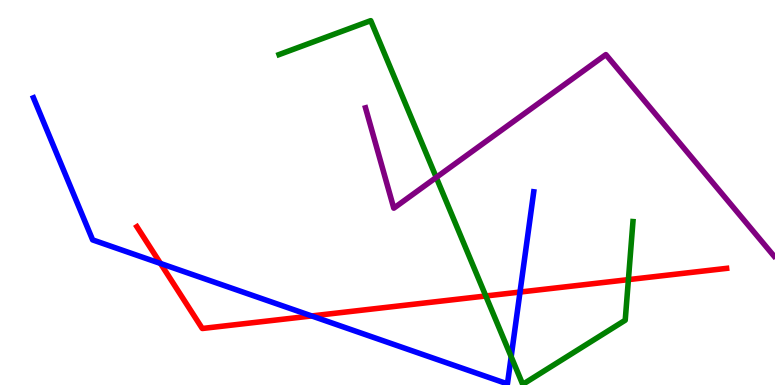[{'lines': ['blue', 'red'], 'intersections': [{'x': 2.07, 'y': 3.16}, {'x': 4.02, 'y': 1.79}, {'x': 6.71, 'y': 2.41}]}, {'lines': ['green', 'red'], 'intersections': [{'x': 6.27, 'y': 2.31}, {'x': 8.11, 'y': 2.74}]}, {'lines': ['purple', 'red'], 'intersections': []}, {'lines': ['blue', 'green'], 'intersections': [{'x': 6.6, 'y': 0.735}]}, {'lines': ['blue', 'purple'], 'intersections': []}, {'lines': ['green', 'purple'], 'intersections': [{'x': 5.63, 'y': 5.39}]}]